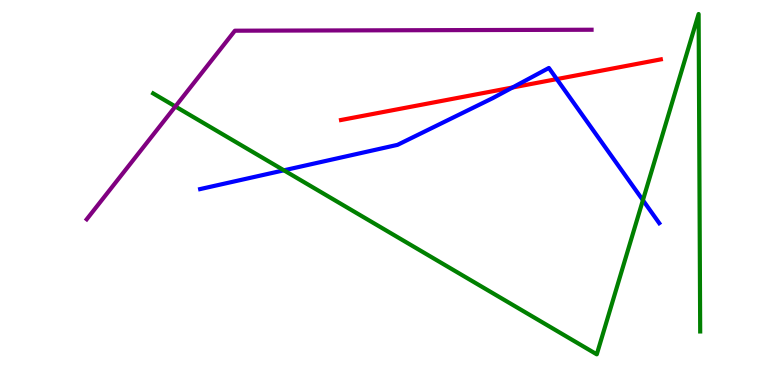[{'lines': ['blue', 'red'], 'intersections': [{'x': 6.61, 'y': 7.73}, {'x': 7.18, 'y': 7.95}]}, {'lines': ['green', 'red'], 'intersections': []}, {'lines': ['purple', 'red'], 'intersections': []}, {'lines': ['blue', 'green'], 'intersections': [{'x': 3.66, 'y': 5.58}, {'x': 8.3, 'y': 4.8}]}, {'lines': ['blue', 'purple'], 'intersections': []}, {'lines': ['green', 'purple'], 'intersections': [{'x': 2.26, 'y': 7.23}]}]